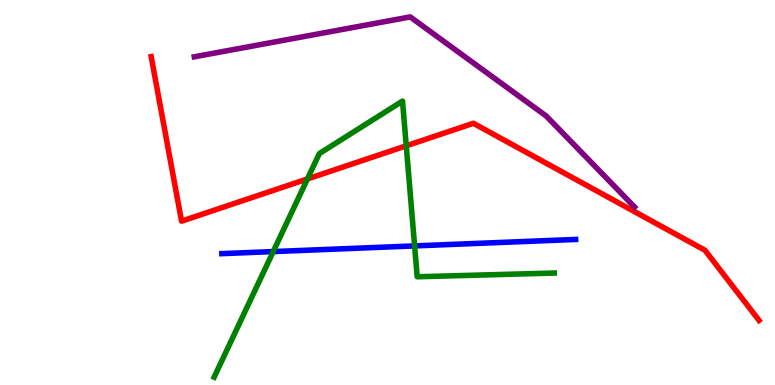[{'lines': ['blue', 'red'], 'intersections': []}, {'lines': ['green', 'red'], 'intersections': [{'x': 3.97, 'y': 5.35}, {'x': 5.24, 'y': 6.21}]}, {'lines': ['purple', 'red'], 'intersections': []}, {'lines': ['blue', 'green'], 'intersections': [{'x': 3.53, 'y': 3.47}, {'x': 5.35, 'y': 3.61}]}, {'lines': ['blue', 'purple'], 'intersections': []}, {'lines': ['green', 'purple'], 'intersections': []}]